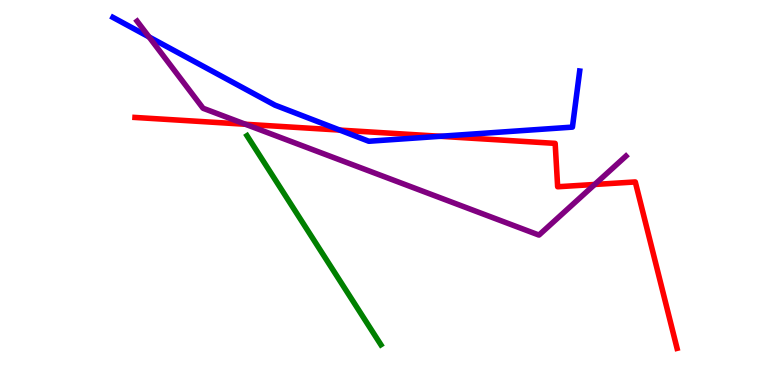[{'lines': ['blue', 'red'], 'intersections': [{'x': 4.38, 'y': 6.62}, {'x': 5.68, 'y': 6.46}]}, {'lines': ['green', 'red'], 'intersections': []}, {'lines': ['purple', 'red'], 'intersections': [{'x': 3.17, 'y': 6.77}, {'x': 7.67, 'y': 5.21}]}, {'lines': ['blue', 'green'], 'intersections': []}, {'lines': ['blue', 'purple'], 'intersections': [{'x': 1.92, 'y': 9.04}]}, {'lines': ['green', 'purple'], 'intersections': []}]